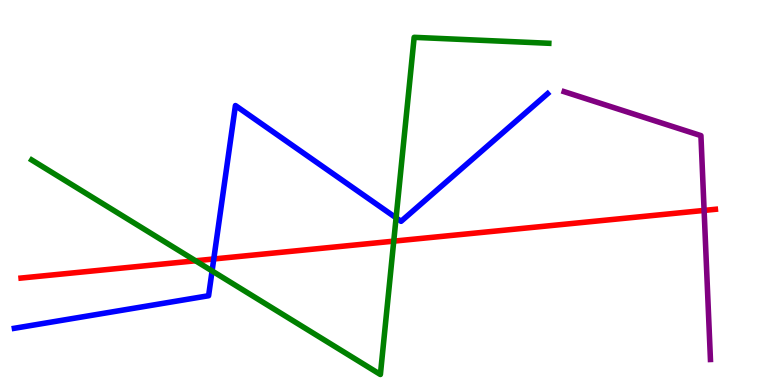[{'lines': ['blue', 'red'], 'intersections': [{'x': 2.76, 'y': 3.27}]}, {'lines': ['green', 'red'], 'intersections': [{'x': 2.52, 'y': 3.23}, {'x': 5.08, 'y': 3.74}]}, {'lines': ['purple', 'red'], 'intersections': [{'x': 9.09, 'y': 4.53}]}, {'lines': ['blue', 'green'], 'intersections': [{'x': 2.74, 'y': 2.96}, {'x': 5.11, 'y': 4.34}]}, {'lines': ['blue', 'purple'], 'intersections': []}, {'lines': ['green', 'purple'], 'intersections': []}]